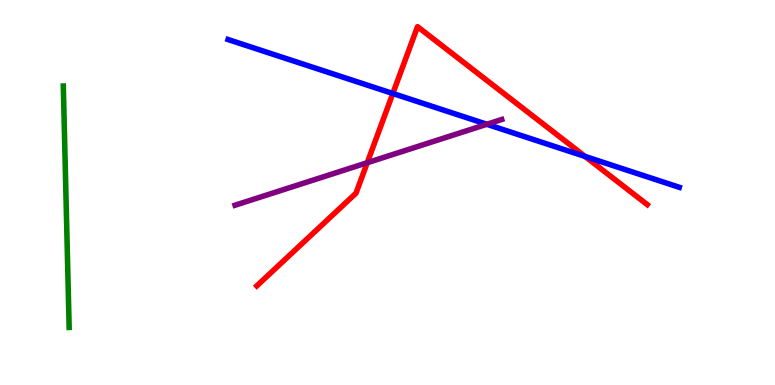[{'lines': ['blue', 'red'], 'intersections': [{'x': 5.07, 'y': 7.57}, {'x': 7.55, 'y': 5.94}]}, {'lines': ['green', 'red'], 'intersections': []}, {'lines': ['purple', 'red'], 'intersections': [{'x': 4.74, 'y': 5.77}]}, {'lines': ['blue', 'green'], 'intersections': []}, {'lines': ['blue', 'purple'], 'intersections': [{'x': 6.28, 'y': 6.77}]}, {'lines': ['green', 'purple'], 'intersections': []}]